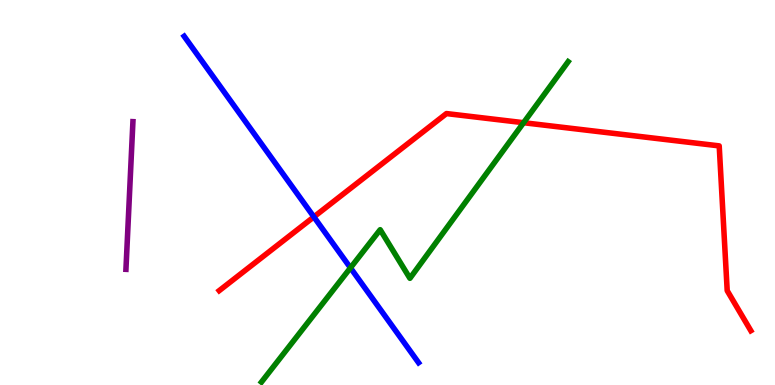[{'lines': ['blue', 'red'], 'intersections': [{'x': 4.05, 'y': 4.37}]}, {'lines': ['green', 'red'], 'intersections': [{'x': 6.76, 'y': 6.81}]}, {'lines': ['purple', 'red'], 'intersections': []}, {'lines': ['blue', 'green'], 'intersections': [{'x': 4.52, 'y': 3.04}]}, {'lines': ['blue', 'purple'], 'intersections': []}, {'lines': ['green', 'purple'], 'intersections': []}]